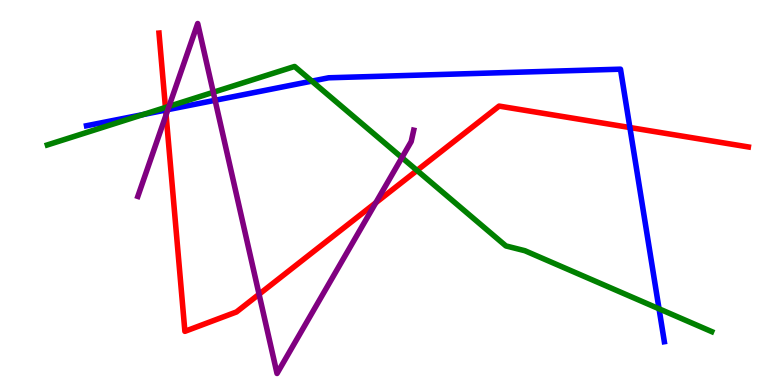[{'lines': ['blue', 'red'], 'intersections': [{'x': 2.14, 'y': 7.14}, {'x': 8.13, 'y': 6.69}]}, {'lines': ['green', 'red'], 'intersections': [{'x': 2.13, 'y': 7.21}, {'x': 5.38, 'y': 5.57}]}, {'lines': ['purple', 'red'], 'intersections': [{'x': 2.14, 'y': 7.02}, {'x': 3.34, 'y': 2.36}, {'x': 4.85, 'y': 4.73}]}, {'lines': ['blue', 'green'], 'intersections': [{'x': 1.85, 'y': 7.03}, {'x': 4.02, 'y': 7.89}, {'x': 8.5, 'y': 1.98}]}, {'lines': ['blue', 'purple'], 'intersections': [{'x': 2.17, 'y': 7.15}, {'x': 2.78, 'y': 7.4}]}, {'lines': ['green', 'purple'], 'intersections': [{'x': 2.18, 'y': 7.24}, {'x': 2.75, 'y': 7.6}, {'x': 5.19, 'y': 5.91}]}]